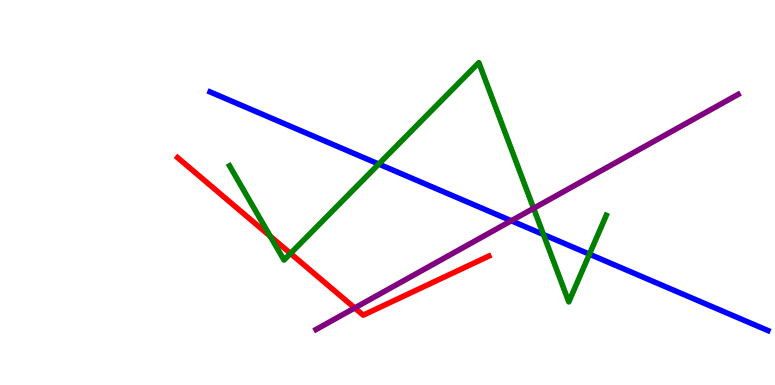[{'lines': ['blue', 'red'], 'intersections': []}, {'lines': ['green', 'red'], 'intersections': [{'x': 3.49, 'y': 3.86}, {'x': 3.75, 'y': 3.42}]}, {'lines': ['purple', 'red'], 'intersections': [{'x': 4.58, 'y': 2.0}]}, {'lines': ['blue', 'green'], 'intersections': [{'x': 4.89, 'y': 5.74}, {'x': 7.01, 'y': 3.91}, {'x': 7.61, 'y': 3.4}]}, {'lines': ['blue', 'purple'], 'intersections': [{'x': 6.6, 'y': 4.27}]}, {'lines': ['green', 'purple'], 'intersections': [{'x': 6.89, 'y': 4.59}]}]